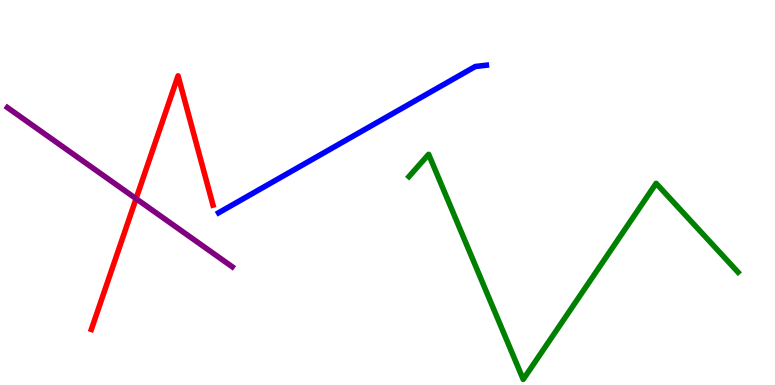[{'lines': ['blue', 'red'], 'intersections': []}, {'lines': ['green', 'red'], 'intersections': []}, {'lines': ['purple', 'red'], 'intersections': [{'x': 1.76, 'y': 4.84}]}, {'lines': ['blue', 'green'], 'intersections': []}, {'lines': ['blue', 'purple'], 'intersections': []}, {'lines': ['green', 'purple'], 'intersections': []}]